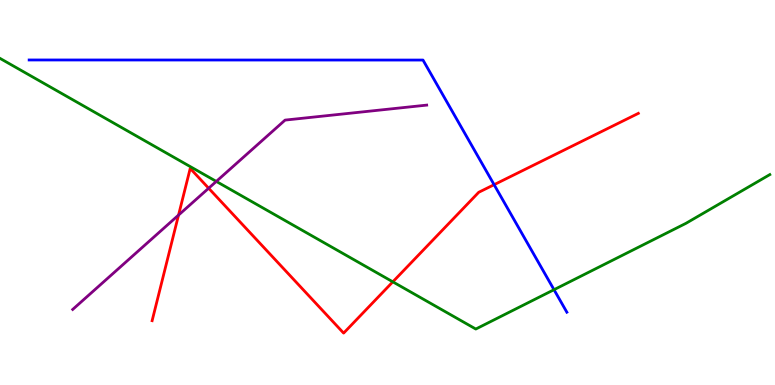[{'lines': ['blue', 'red'], 'intersections': [{'x': 6.38, 'y': 5.2}]}, {'lines': ['green', 'red'], 'intersections': [{'x': 5.07, 'y': 2.68}]}, {'lines': ['purple', 'red'], 'intersections': [{'x': 2.3, 'y': 4.41}, {'x': 2.69, 'y': 5.11}]}, {'lines': ['blue', 'green'], 'intersections': [{'x': 7.15, 'y': 2.48}]}, {'lines': ['blue', 'purple'], 'intersections': []}, {'lines': ['green', 'purple'], 'intersections': [{'x': 2.79, 'y': 5.29}]}]